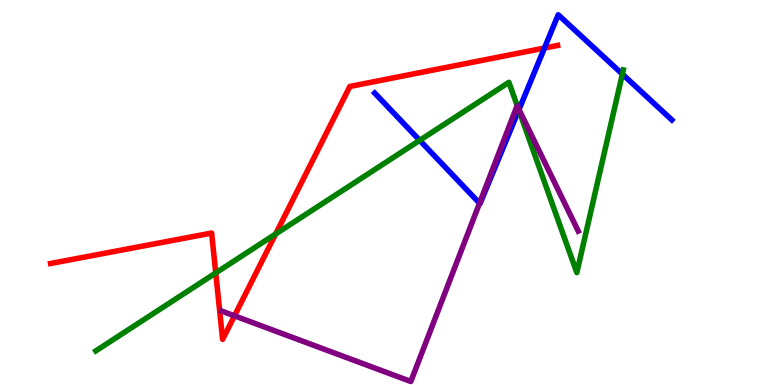[{'lines': ['blue', 'red'], 'intersections': [{'x': 7.03, 'y': 8.75}]}, {'lines': ['green', 'red'], 'intersections': [{'x': 2.78, 'y': 2.91}, {'x': 3.56, 'y': 3.92}]}, {'lines': ['purple', 'red'], 'intersections': [{'x': 3.03, 'y': 1.8}]}, {'lines': ['blue', 'green'], 'intersections': [{'x': 5.42, 'y': 6.35}, {'x': 6.69, 'y': 7.14}, {'x': 8.03, 'y': 8.07}]}, {'lines': ['blue', 'purple'], 'intersections': [{'x': 6.19, 'y': 4.72}, {'x': 6.7, 'y': 7.16}]}, {'lines': ['green', 'purple'], 'intersections': [{'x': 6.68, 'y': 7.23}]}]